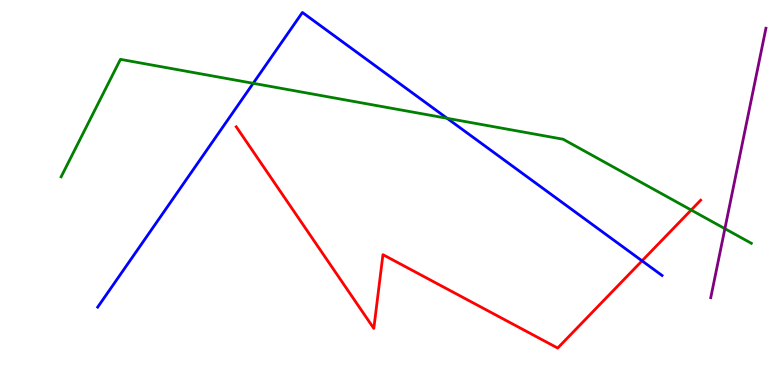[{'lines': ['blue', 'red'], 'intersections': [{'x': 8.28, 'y': 3.23}]}, {'lines': ['green', 'red'], 'intersections': [{'x': 8.92, 'y': 4.54}]}, {'lines': ['purple', 'red'], 'intersections': []}, {'lines': ['blue', 'green'], 'intersections': [{'x': 3.27, 'y': 7.84}, {'x': 5.77, 'y': 6.93}]}, {'lines': ['blue', 'purple'], 'intersections': []}, {'lines': ['green', 'purple'], 'intersections': [{'x': 9.35, 'y': 4.06}]}]